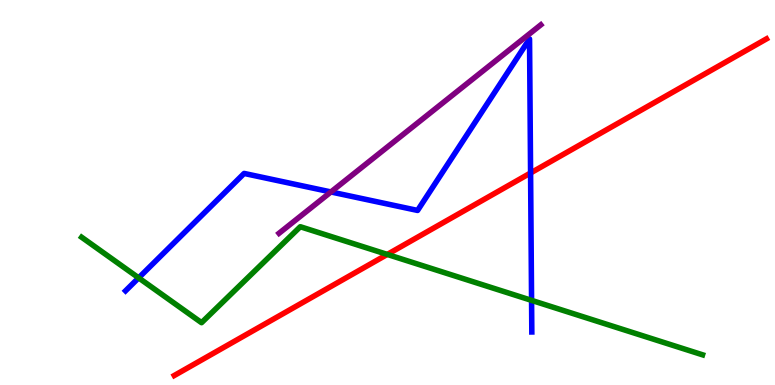[{'lines': ['blue', 'red'], 'intersections': [{'x': 6.85, 'y': 5.51}]}, {'lines': ['green', 'red'], 'intersections': [{'x': 5.0, 'y': 3.39}]}, {'lines': ['purple', 'red'], 'intersections': []}, {'lines': ['blue', 'green'], 'intersections': [{'x': 1.79, 'y': 2.78}, {'x': 6.86, 'y': 2.2}]}, {'lines': ['blue', 'purple'], 'intersections': [{'x': 4.27, 'y': 5.01}]}, {'lines': ['green', 'purple'], 'intersections': []}]